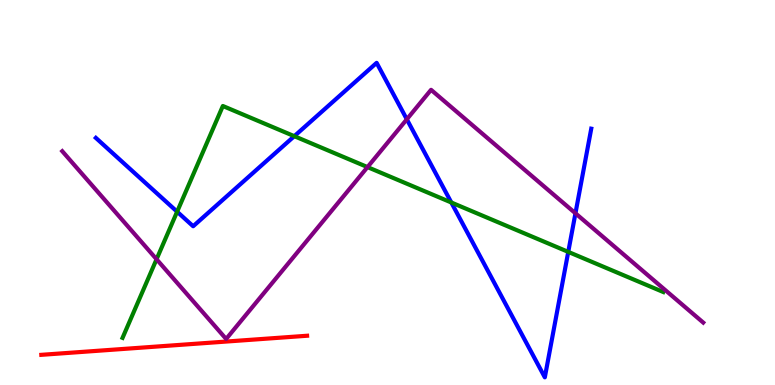[{'lines': ['blue', 'red'], 'intersections': []}, {'lines': ['green', 'red'], 'intersections': []}, {'lines': ['purple', 'red'], 'intersections': []}, {'lines': ['blue', 'green'], 'intersections': [{'x': 2.29, 'y': 4.5}, {'x': 3.8, 'y': 6.46}, {'x': 5.82, 'y': 4.74}, {'x': 7.33, 'y': 3.46}]}, {'lines': ['blue', 'purple'], 'intersections': [{'x': 5.25, 'y': 6.9}, {'x': 7.43, 'y': 4.46}]}, {'lines': ['green', 'purple'], 'intersections': [{'x': 2.02, 'y': 3.27}, {'x': 4.74, 'y': 5.66}]}]